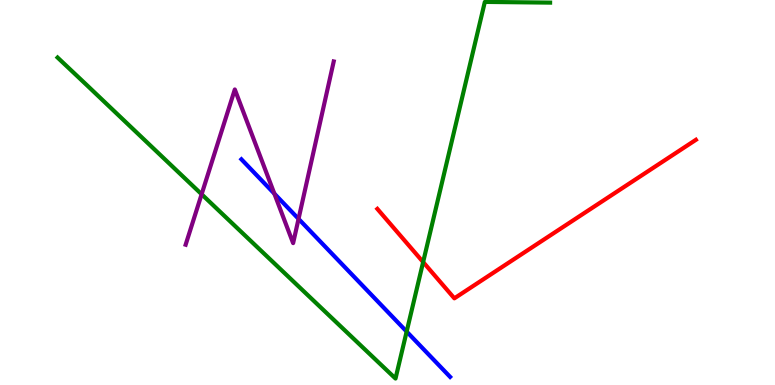[{'lines': ['blue', 'red'], 'intersections': []}, {'lines': ['green', 'red'], 'intersections': [{'x': 5.46, 'y': 3.19}]}, {'lines': ['purple', 'red'], 'intersections': []}, {'lines': ['blue', 'green'], 'intersections': [{'x': 5.25, 'y': 1.39}]}, {'lines': ['blue', 'purple'], 'intersections': [{'x': 3.54, 'y': 4.97}, {'x': 3.85, 'y': 4.31}]}, {'lines': ['green', 'purple'], 'intersections': [{'x': 2.6, 'y': 4.95}]}]